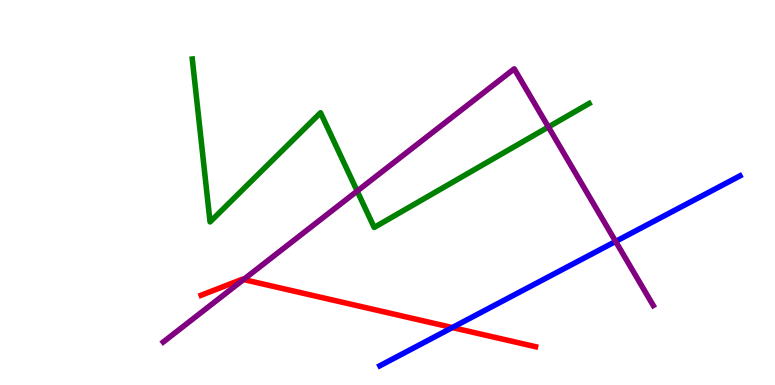[{'lines': ['blue', 'red'], 'intersections': [{'x': 5.84, 'y': 1.49}]}, {'lines': ['green', 'red'], 'intersections': []}, {'lines': ['purple', 'red'], 'intersections': [{'x': 3.14, 'y': 2.74}]}, {'lines': ['blue', 'green'], 'intersections': []}, {'lines': ['blue', 'purple'], 'intersections': [{'x': 7.94, 'y': 3.73}]}, {'lines': ['green', 'purple'], 'intersections': [{'x': 4.61, 'y': 5.04}, {'x': 7.08, 'y': 6.7}]}]